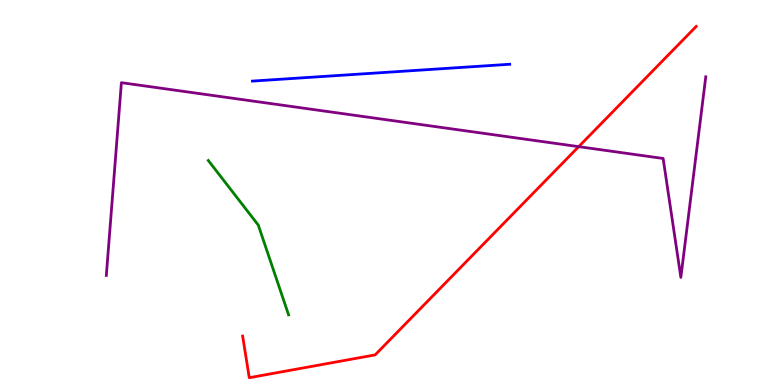[{'lines': ['blue', 'red'], 'intersections': []}, {'lines': ['green', 'red'], 'intersections': []}, {'lines': ['purple', 'red'], 'intersections': [{'x': 7.47, 'y': 6.19}]}, {'lines': ['blue', 'green'], 'intersections': []}, {'lines': ['blue', 'purple'], 'intersections': []}, {'lines': ['green', 'purple'], 'intersections': []}]